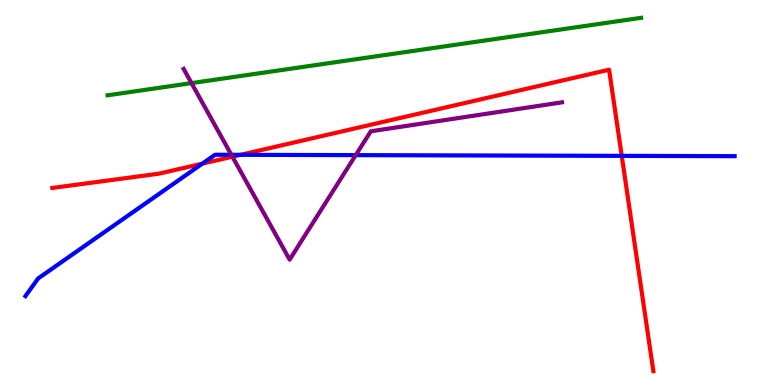[{'lines': ['blue', 'red'], 'intersections': [{'x': 2.61, 'y': 5.75}, {'x': 3.1, 'y': 5.98}, {'x': 8.02, 'y': 5.95}]}, {'lines': ['green', 'red'], 'intersections': []}, {'lines': ['purple', 'red'], 'intersections': [{'x': 3.0, 'y': 5.93}]}, {'lines': ['blue', 'green'], 'intersections': []}, {'lines': ['blue', 'purple'], 'intersections': [{'x': 2.99, 'y': 5.98}, {'x': 4.59, 'y': 5.97}]}, {'lines': ['green', 'purple'], 'intersections': [{'x': 2.47, 'y': 7.84}]}]